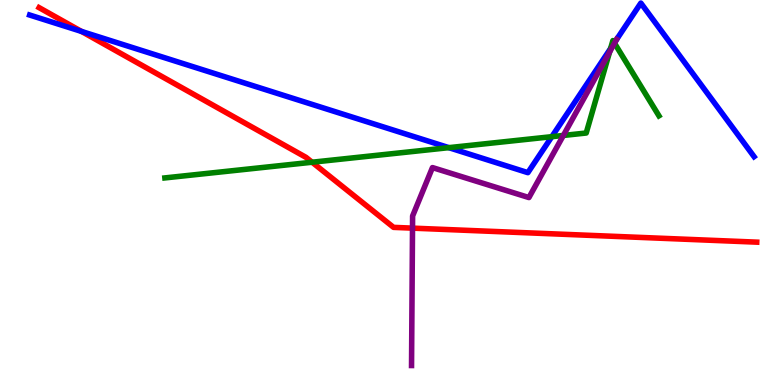[{'lines': ['blue', 'red'], 'intersections': [{'x': 1.05, 'y': 9.18}]}, {'lines': ['green', 'red'], 'intersections': [{'x': 4.03, 'y': 5.79}]}, {'lines': ['purple', 'red'], 'intersections': [{'x': 5.32, 'y': 4.07}]}, {'lines': ['blue', 'green'], 'intersections': [{'x': 5.79, 'y': 6.16}, {'x': 7.12, 'y': 6.45}, {'x': 7.88, 'y': 8.74}, {'x': 7.93, 'y': 8.89}]}, {'lines': ['blue', 'purple'], 'intersections': [{'x': 7.95, 'y': 8.97}]}, {'lines': ['green', 'purple'], 'intersections': [{'x': 7.27, 'y': 6.48}, {'x': 7.87, 'y': 8.65}, {'x': 7.93, 'y': 8.88}]}]